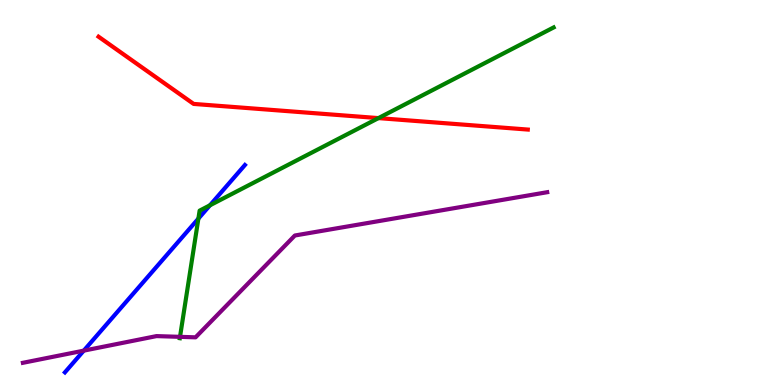[{'lines': ['blue', 'red'], 'intersections': []}, {'lines': ['green', 'red'], 'intersections': [{'x': 4.88, 'y': 6.93}]}, {'lines': ['purple', 'red'], 'intersections': []}, {'lines': ['blue', 'green'], 'intersections': [{'x': 2.56, 'y': 4.32}, {'x': 2.71, 'y': 4.67}]}, {'lines': ['blue', 'purple'], 'intersections': [{'x': 1.08, 'y': 0.892}]}, {'lines': ['green', 'purple'], 'intersections': [{'x': 2.32, 'y': 1.25}]}]